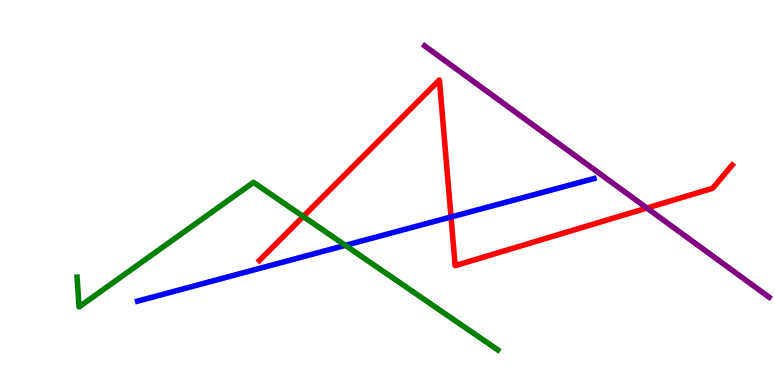[{'lines': ['blue', 'red'], 'intersections': [{'x': 5.82, 'y': 4.36}]}, {'lines': ['green', 'red'], 'intersections': [{'x': 3.91, 'y': 4.38}]}, {'lines': ['purple', 'red'], 'intersections': [{'x': 8.35, 'y': 4.6}]}, {'lines': ['blue', 'green'], 'intersections': [{'x': 4.46, 'y': 3.63}]}, {'lines': ['blue', 'purple'], 'intersections': []}, {'lines': ['green', 'purple'], 'intersections': []}]